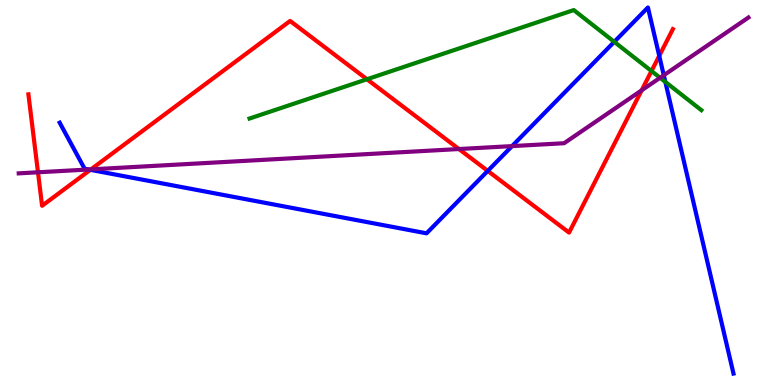[{'lines': ['blue', 'red'], 'intersections': [{'x': 1.17, 'y': 5.59}, {'x': 6.29, 'y': 5.56}, {'x': 8.51, 'y': 8.55}]}, {'lines': ['green', 'red'], 'intersections': [{'x': 4.73, 'y': 7.94}, {'x': 8.41, 'y': 8.15}]}, {'lines': ['purple', 'red'], 'intersections': [{'x': 0.49, 'y': 5.52}, {'x': 1.17, 'y': 5.6}, {'x': 5.92, 'y': 6.13}, {'x': 8.28, 'y': 7.65}]}, {'lines': ['blue', 'green'], 'intersections': [{'x': 7.93, 'y': 8.91}, {'x': 8.58, 'y': 7.87}]}, {'lines': ['blue', 'purple'], 'intersections': [{'x': 1.14, 'y': 5.6}, {'x': 6.61, 'y': 6.21}, {'x': 8.56, 'y': 8.05}]}, {'lines': ['green', 'purple'], 'intersections': [{'x': 8.52, 'y': 7.98}]}]